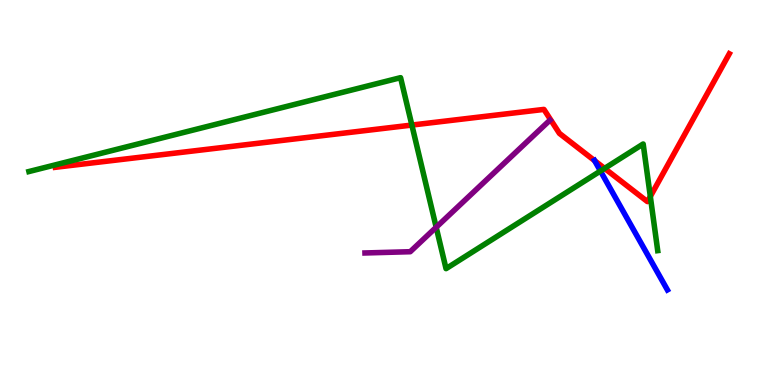[{'lines': ['blue', 'red'], 'intersections': [{'x': 7.67, 'y': 5.83}]}, {'lines': ['green', 'red'], 'intersections': [{'x': 5.31, 'y': 6.75}, {'x': 7.8, 'y': 5.63}, {'x': 8.39, 'y': 4.9}]}, {'lines': ['purple', 'red'], 'intersections': []}, {'lines': ['blue', 'green'], 'intersections': [{'x': 7.75, 'y': 5.56}]}, {'lines': ['blue', 'purple'], 'intersections': []}, {'lines': ['green', 'purple'], 'intersections': [{'x': 5.63, 'y': 4.1}]}]